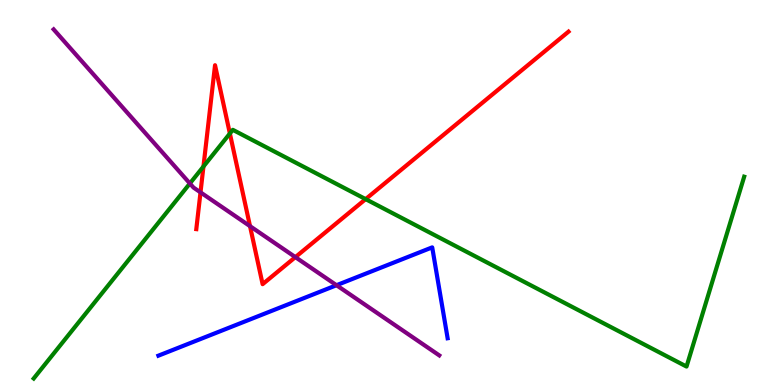[{'lines': ['blue', 'red'], 'intersections': []}, {'lines': ['green', 'red'], 'intersections': [{'x': 2.63, 'y': 5.68}, {'x': 2.97, 'y': 6.53}, {'x': 4.72, 'y': 4.83}]}, {'lines': ['purple', 'red'], 'intersections': [{'x': 2.59, 'y': 5.0}, {'x': 3.23, 'y': 4.13}, {'x': 3.81, 'y': 3.32}]}, {'lines': ['blue', 'green'], 'intersections': []}, {'lines': ['blue', 'purple'], 'intersections': [{'x': 4.34, 'y': 2.59}]}, {'lines': ['green', 'purple'], 'intersections': [{'x': 2.45, 'y': 5.23}]}]